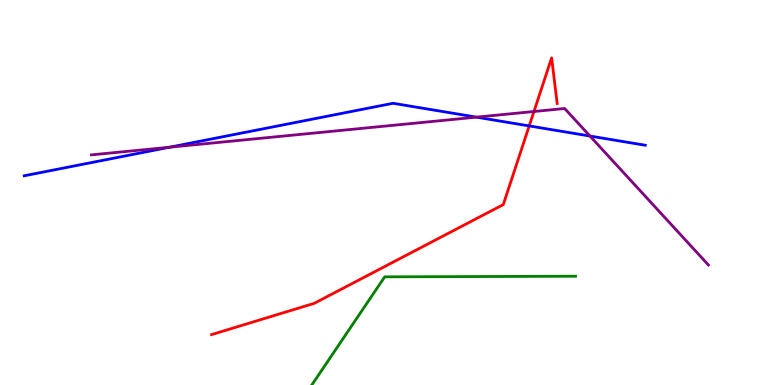[{'lines': ['blue', 'red'], 'intersections': [{'x': 6.83, 'y': 6.73}]}, {'lines': ['green', 'red'], 'intersections': []}, {'lines': ['purple', 'red'], 'intersections': [{'x': 6.89, 'y': 7.1}]}, {'lines': ['blue', 'green'], 'intersections': []}, {'lines': ['blue', 'purple'], 'intersections': [{'x': 2.19, 'y': 6.18}, {'x': 6.15, 'y': 6.96}, {'x': 7.61, 'y': 6.47}]}, {'lines': ['green', 'purple'], 'intersections': []}]